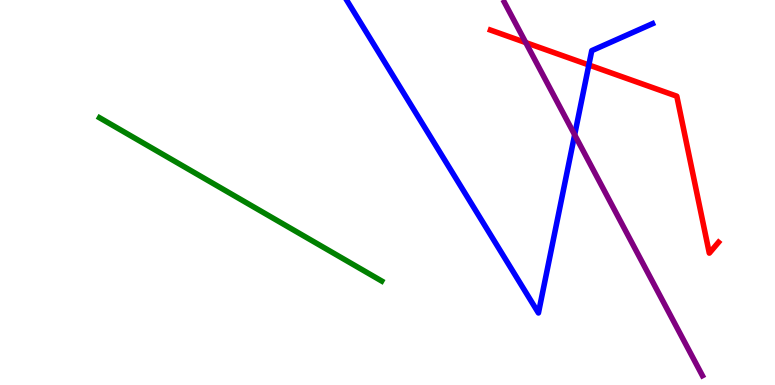[{'lines': ['blue', 'red'], 'intersections': [{'x': 7.6, 'y': 8.31}]}, {'lines': ['green', 'red'], 'intersections': []}, {'lines': ['purple', 'red'], 'intersections': [{'x': 6.78, 'y': 8.89}]}, {'lines': ['blue', 'green'], 'intersections': []}, {'lines': ['blue', 'purple'], 'intersections': [{'x': 7.42, 'y': 6.5}]}, {'lines': ['green', 'purple'], 'intersections': []}]